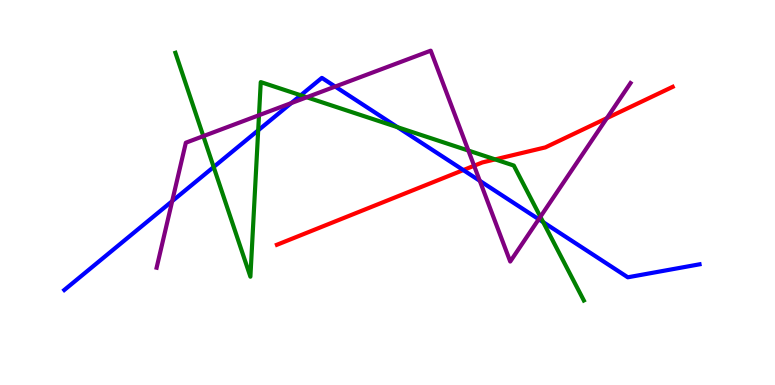[{'lines': ['blue', 'red'], 'intersections': [{'x': 5.98, 'y': 5.58}]}, {'lines': ['green', 'red'], 'intersections': [{'x': 6.39, 'y': 5.86}]}, {'lines': ['purple', 'red'], 'intersections': [{'x': 6.12, 'y': 5.69}, {'x': 7.83, 'y': 6.93}]}, {'lines': ['blue', 'green'], 'intersections': [{'x': 2.76, 'y': 5.66}, {'x': 3.33, 'y': 6.61}, {'x': 3.88, 'y': 7.53}, {'x': 5.13, 'y': 6.7}, {'x': 7.01, 'y': 4.23}]}, {'lines': ['blue', 'purple'], 'intersections': [{'x': 2.22, 'y': 4.78}, {'x': 3.76, 'y': 7.32}, {'x': 4.33, 'y': 7.75}, {'x': 6.19, 'y': 5.3}, {'x': 6.95, 'y': 4.31}]}, {'lines': ['green', 'purple'], 'intersections': [{'x': 2.62, 'y': 6.46}, {'x': 3.34, 'y': 7.01}, {'x': 3.96, 'y': 7.47}, {'x': 6.04, 'y': 6.09}, {'x': 6.97, 'y': 4.37}]}]